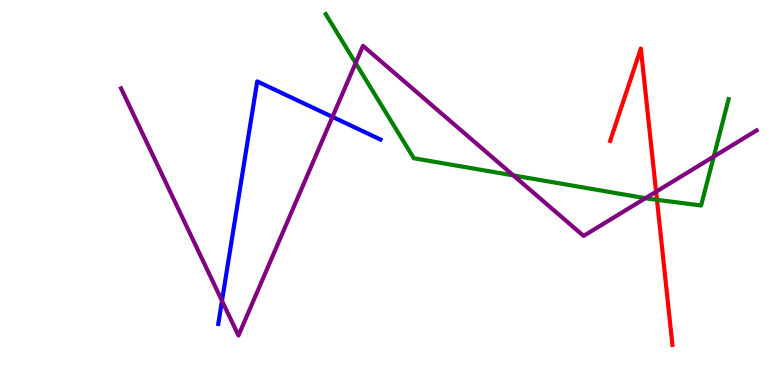[{'lines': ['blue', 'red'], 'intersections': []}, {'lines': ['green', 'red'], 'intersections': [{'x': 8.48, 'y': 4.81}]}, {'lines': ['purple', 'red'], 'intersections': [{'x': 8.47, 'y': 5.02}]}, {'lines': ['blue', 'green'], 'intersections': []}, {'lines': ['blue', 'purple'], 'intersections': [{'x': 2.86, 'y': 2.19}, {'x': 4.29, 'y': 6.96}]}, {'lines': ['green', 'purple'], 'intersections': [{'x': 4.59, 'y': 8.36}, {'x': 6.62, 'y': 5.44}, {'x': 8.33, 'y': 4.85}, {'x': 9.21, 'y': 5.93}]}]